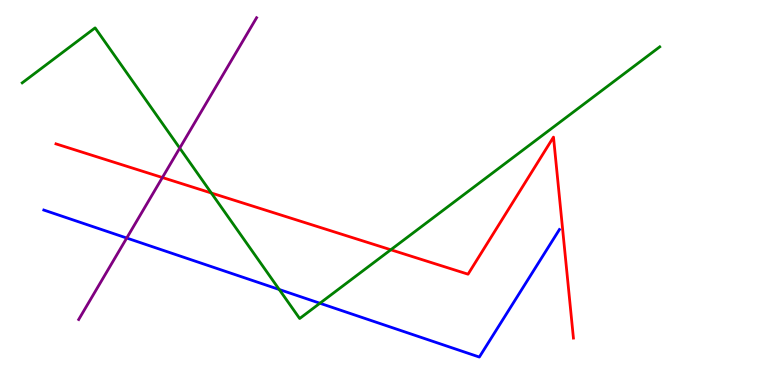[{'lines': ['blue', 'red'], 'intersections': []}, {'lines': ['green', 'red'], 'intersections': [{'x': 2.73, 'y': 4.99}, {'x': 5.04, 'y': 3.51}]}, {'lines': ['purple', 'red'], 'intersections': [{'x': 2.1, 'y': 5.39}]}, {'lines': ['blue', 'green'], 'intersections': [{'x': 3.6, 'y': 2.48}, {'x': 4.13, 'y': 2.12}]}, {'lines': ['blue', 'purple'], 'intersections': [{'x': 1.64, 'y': 3.82}]}, {'lines': ['green', 'purple'], 'intersections': [{'x': 2.32, 'y': 6.15}]}]